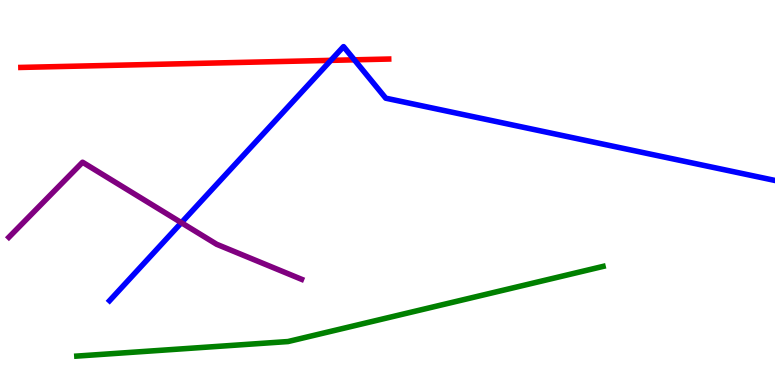[{'lines': ['blue', 'red'], 'intersections': [{'x': 4.27, 'y': 8.43}, {'x': 4.57, 'y': 8.45}]}, {'lines': ['green', 'red'], 'intersections': []}, {'lines': ['purple', 'red'], 'intersections': []}, {'lines': ['blue', 'green'], 'intersections': []}, {'lines': ['blue', 'purple'], 'intersections': [{'x': 2.34, 'y': 4.22}]}, {'lines': ['green', 'purple'], 'intersections': []}]